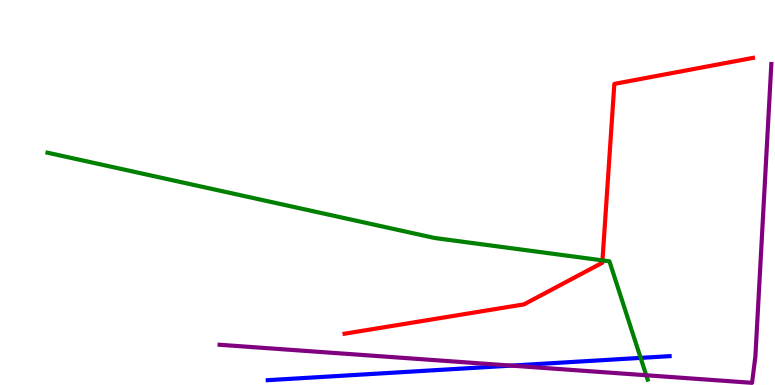[{'lines': ['blue', 'red'], 'intersections': []}, {'lines': ['green', 'red'], 'intersections': [{'x': 7.77, 'y': 3.24}]}, {'lines': ['purple', 'red'], 'intersections': []}, {'lines': ['blue', 'green'], 'intersections': [{'x': 8.27, 'y': 0.704}]}, {'lines': ['blue', 'purple'], 'intersections': [{'x': 6.6, 'y': 0.503}]}, {'lines': ['green', 'purple'], 'intersections': [{'x': 8.34, 'y': 0.253}]}]